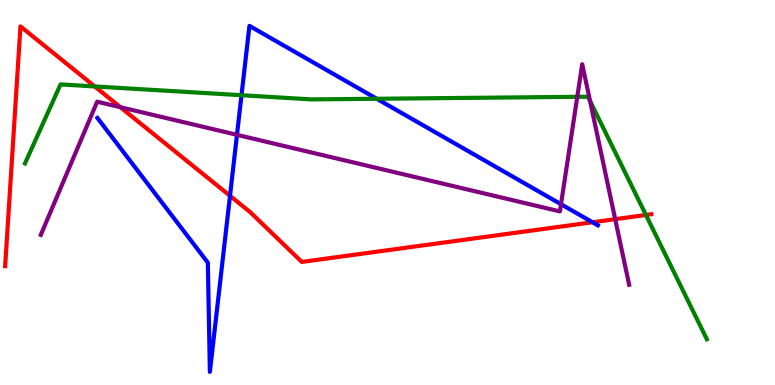[{'lines': ['blue', 'red'], 'intersections': [{'x': 2.97, 'y': 4.91}, {'x': 7.65, 'y': 4.23}]}, {'lines': ['green', 'red'], 'intersections': [{'x': 1.22, 'y': 7.75}, {'x': 8.33, 'y': 4.42}]}, {'lines': ['purple', 'red'], 'intersections': [{'x': 1.55, 'y': 7.22}, {'x': 7.94, 'y': 4.31}]}, {'lines': ['blue', 'green'], 'intersections': [{'x': 3.12, 'y': 7.53}, {'x': 4.86, 'y': 7.43}]}, {'lines': ['blue', 'purple'], 'intersections': [{'x': 3.06, 'y': 6.5}, {'x': 7.24, 'y': 4.7}]}, {'lines': ['green', 'purple'], 'intersections': [{'x': 7.45, 'y': 7.49}, {'x': 7.61, 'y': 7.38}]}]